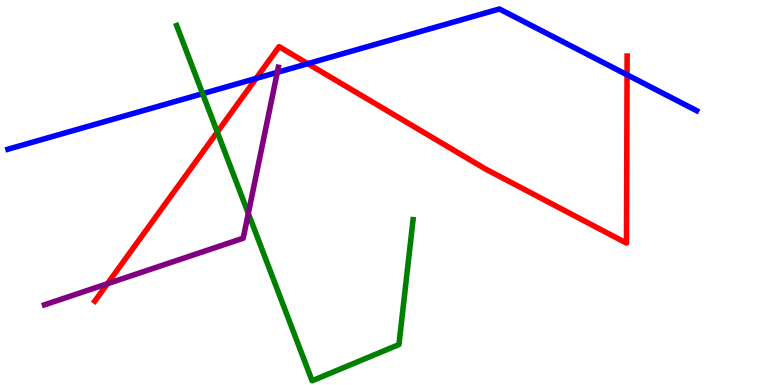[{'lines': ['blue', 'red'], 'intersections': [{'x': 3.3, 'y': 7.96}, {'x': 3.97, 'y': 8.35}, {'x': 8.09, 'y': 8.06}]}, {'lines': ['green', 'red'], 'intersections': [{'x': 2.8, 'y': 6.57}]}, {'lines': ['purple', 'red'], 'intersections': [{'x': 1.39, 'y': 2.63}]}, {'lines': ['blue', 'green'], 'intersections': [{'x': 2.61, 'y': 7.57}]}, {'lines': ['blue', 'purple'], 'intersections': [{'x': 3.58, 'y': 8.12}]}, {'lines': ['green', 'purple'], 'intersections': [{'x': 3.2, 'y': 4.46}]}]